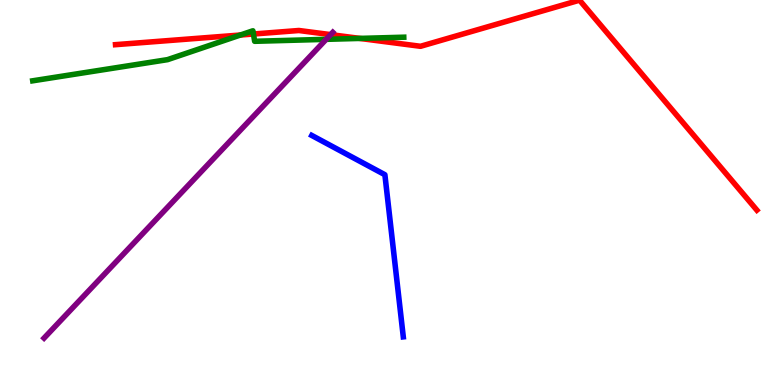[{'lines': ['blue', 'red'], 'intersections': []}, {'lines': ['green', 'red'], 'intersections': [{'x': 3.1, 'y': 9.09}, {'x': 3.27, 'y': 9.12}, {'x': 4.64, 'y': 9.0}]}, {'lines': ['purple', 'red'], 'intersections': [{'x': 4.27, 'y': 9.1}]}, {'lines': ['blue', 'green'], 'intersections': []}, {'lines': ['blue', 'purple'], 'intersections': []}, {'lines': ['green', 'purple'], 'intersections': [{'x': 4.21, 'y': 8.98}]}]